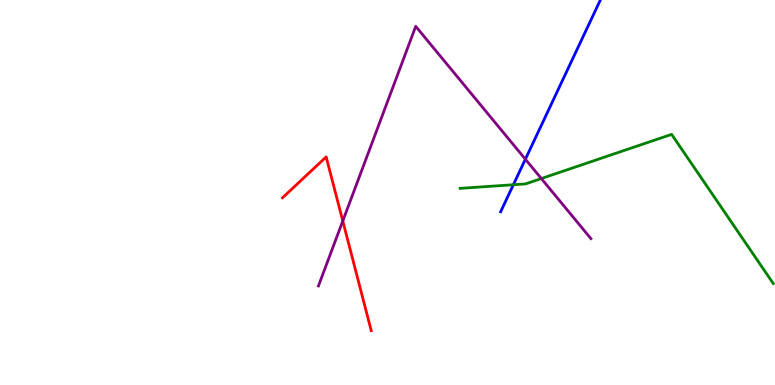[{'lines': ['blue', 'red'], 'intersections': []}, {'lines': ['green', 'red'], 'intersections': []}, {'lines': ['purple', 'red'], 'intersections': [{'x': 4.42, 'y': 4.26}]}, {'lines': ['blue', 'green'], 'intersections': [{'x': 6.62, 'y': 5.2}]}, {'lines': ['blue', 'purple'], 'intersections': [{'x': 6.78, 'y': 5.86}]}, {'lines': ['green', 'purple'], 'intersections': [{'x': 6.98, 'y': 5.36}]}]